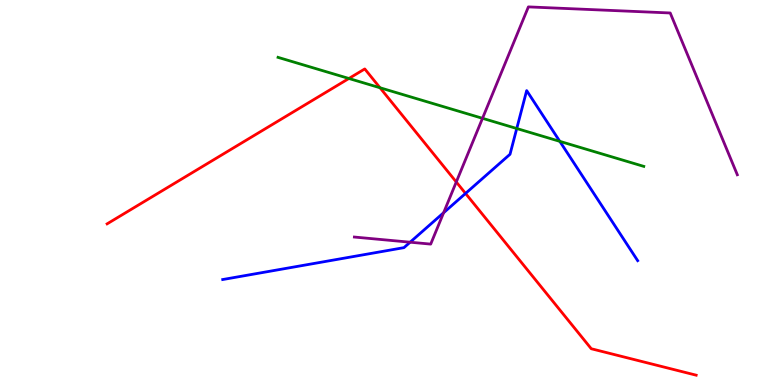[{'lines': ['blue', 'red'], 'intersections': [{'x': 6.01, 'y': 4.98}]}, {'lines': ['green', 'red'], 'intersections': [{'x': 4.5, 'y': 7.96}, {'x': 4.9, 'y': 7.72}]}, {'lines': ['purple', 'red'], 'intersections': [{'x': 5.89, 'y': 5.27}]}, {'lines': ['blue', 'green'], 'intersections': [{'x': 6.67, 'y': 6.66}, {'x': 7.22, 'y': 6.33}]}, {'lines': ['blue', 'purple'], 'intersections': [{'x': 5.29, 'y': 3.71}, {'x': 5.72, 'y': 4.47}]}, {'lines': ['green', 'purple'], 'intersections': [{'x': 6.23, 'y': 6.93}]}]